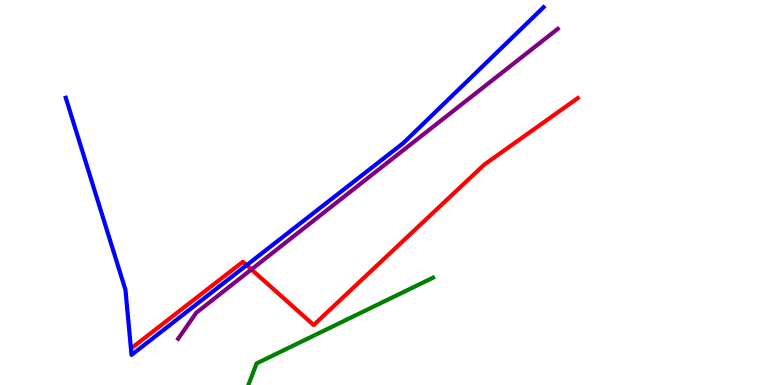[{'lines': ['blue', 'red'], 'intersections': [{'x': 3.18, 'y': 3.11}]}, {'lines': ['green', 'red'], 'intersections': []}, {'lines': ['purple', 'red'], 'intersections': [{'x': 3.24, 'y': 3.0}]}, {'lines': ['blue', 'green'], 'intersections': []}, {'lines': ['blue', 'purple'], 'intersections': []}, {'lines': ['green', 'purple'], 'intersections': []}]